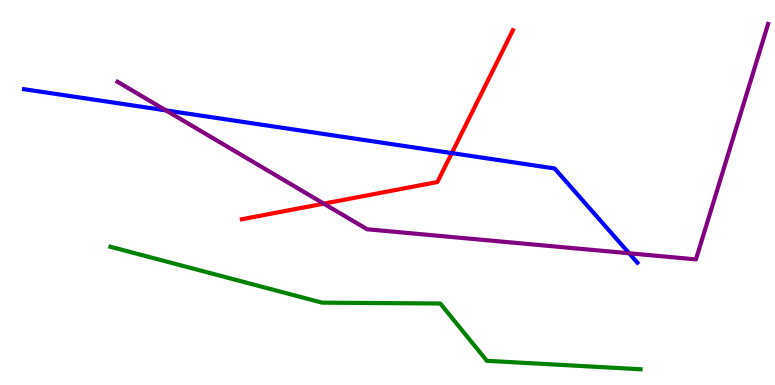[{'lines': ['blue', 'red'], 'intersections': [{'x': 5.83, 'y': 6.02}]}, {'lines': ['green', 'red'], 'intersections': []}, {'lines': ['purple', 'red'], 'intersections': [{'x': 4.18, 'y': 4.71}]}, {'lines': ['blue', 'green'], 'intersections': []}, {'lines': ['blue', 'purple'], 'intersections': [{'x': 2.14, 'y': 7.13}, {'x': 8.12, 'y': 3.42}]}, {'lines': ['green', 'purple'], 'intersections': []}]